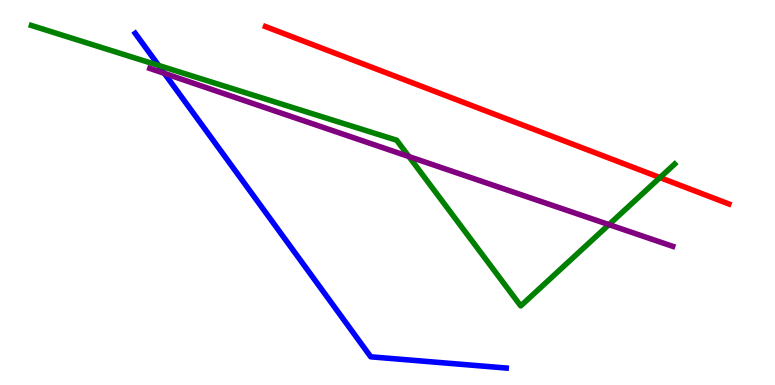[{'lines': ['blue', 'red'], 'intersections': []}, {'lines': ['green', 'red'], 'intersections': [{'x': 8.52, 'y': 5.39}]}, {'lines': ['purple', 'red'], 'intersections': []}, {'lines': ['blue', 'green'], 'intersections': [{'x': 2.05, 'y': 8.3}]}, {'lines': ['blue', 'purple'], 'intersections': [{'x': 2.12, 'y': 8.09}]}, {'lines': ['green', 'purple'], 'intersections': [{'x': 5.28, 'y': 5.93}, {'x': 7.86, 'y': 4.17}]}]